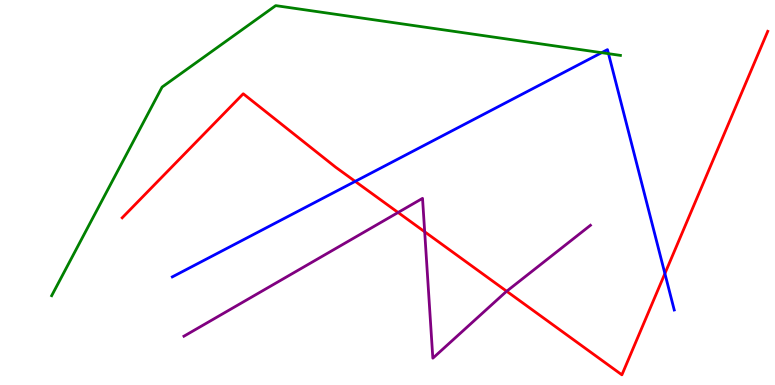[{'lines': ['blue', 'red'], 'intersections': [{'x': 4.58, 'y': 5.29}, {'x': 8.58, 'y': 2.89}]}, {'lines': ['green', 'red'], 'intersections': []}, {'lines': ['purple', 'red'], 'intersections': [{'x': 5.14, 'y': 4.48}, {'x': 5.48, 'y': 3.98}, {'x': 6.54, 'y': 2.44}]}, {'lines': ['blue', 'green'], 'intersections': [{'x': 7.76, 'y': 8.63}, {'x': 7.85, 'y': 8.61}]}, {'lines': ['blue', 'purple'], 'intersections': []}, {'lines': ['green', 'purple'], 'intersections': []}]